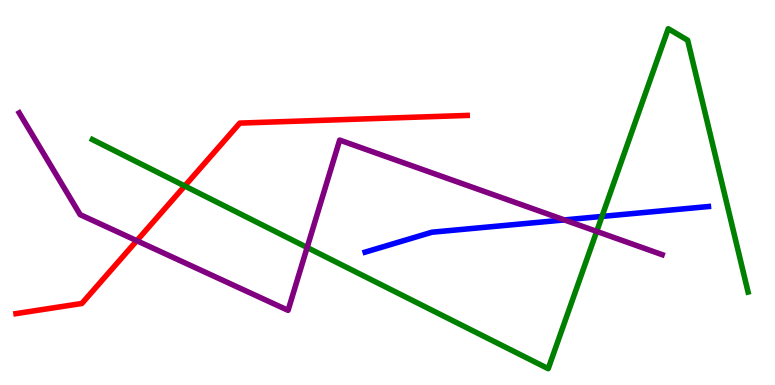[{'lines': ['blue', 'red'], 'intersections': []}, {'lines': ['green', 'red'], 'intersections': [{'x': 2.38, 'y': 5.17}]}, {'lines': ['purple', 'red'], 'intersections': [{'x': 1.77, 'y': 3.75}]}, {'lines': ['blue', 'green'], 'intersections': [{'x': 7.77, 'y': 4.38}]}, {'lines': ['blue', 'purple'], 'intersections': [{'x': 7.28, 'y': 4.29}]}, {'lines': ['green', 'purple'], 'intersections': [{'x': 3.96, 'y': 3.57}, {'x': 7.7, 'y': 3.99}]}]